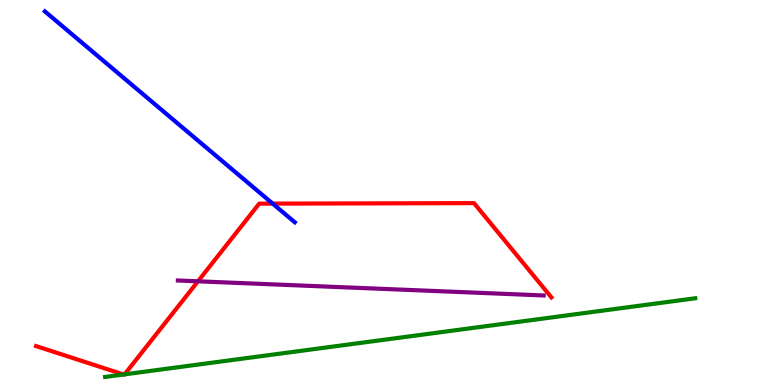[{'lines': ['blue', 'red'], 'intersections': [{'x': 3.52, 'y': 4.71}]}, {'lines': ['green', 'red'], 'intersections': [{'x': 1.59, 'y': 0.273}, {'x': 1.61, 'y': 0.276}]}, {'lines': ['purple', 'red'], 'intersections': [{'x': 2.55, 'y': 2.69}]}, {'lines': ['blue', 'green'], 'intersections': []}, {'lines': ['blue', 'purple'], 'intersections': []}, {'lines': ['green', 'purple'], 'intersections': []}]